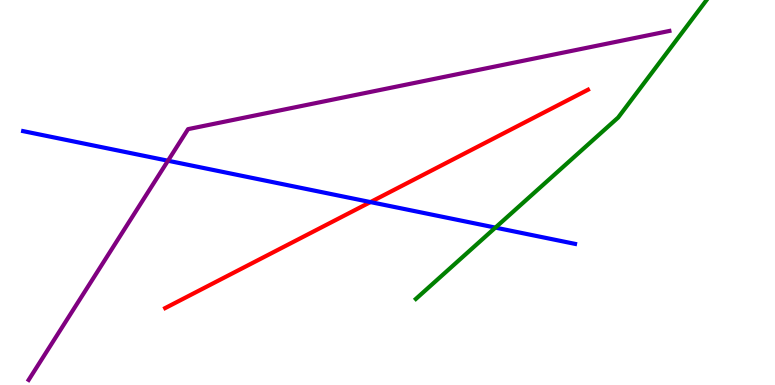[{'lines': ['blue', 'red'], 'intersections': [{'x': 4.78, 'y': 4.75}]}, {'lines': ['green', 'red'], 'intersections': []}, {'lines': ['purple', 'red'], 'intersections': []}, {'lines': ['blue', 'green'], 'intersections': [{'x': 6.39, 'y': 4.09}]}, {'lines': ['blue', 'purple'], 'intersections': [{'x': 2.17, 'y': 5.83}]}, {'lines': ['green', 'purple'], 'intersections': []}]